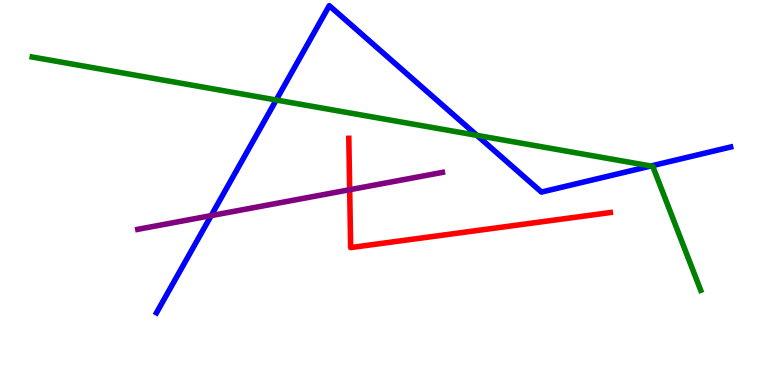[{'lines': ['blue', 'red'], 'intersections': []}, {'lines': ['green', 'red'], 'intersections': []}, {'lines': ['purple', 'red'], 'intersections': [{'x': 4.51, 'y': 5.07}]}, {'lines': ['blue', 'green'], 'intersections': [{'x': 3.56, 'y': 7.4}, {'x': 6.15, 'y': 6.48}, {'x': 8.4, 'y': 5.69}]}, {'lines': ['blue', 'purple'], 'intersections': [{'x': 2.72, 'y': 4.4}]}, {'lines': ['green', 'purple'], 'intersections': []}]